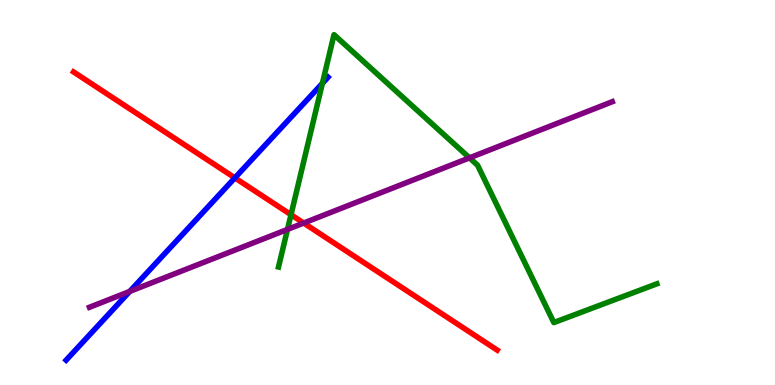[{'lines': ['blue', 'red'], 'intersections': [{'x': 3.03, 'y': 5.38}]}, {'lines': ['green', 'red'], 'intersections': [{'x': 3.75, 'y': 4.42}]}, {'lines': ['purple', 'red'], 'intersections': [{'x': 3.92, 'y': 4.21}]}, {'lines': ['blue', 'green'], 'intersections': [{'x': 4.16, 'y': 7.84}]}, {'lines': ['blue', 'purple'], 'intersections': [{'x': 1.67, 'y': 2.43}]}, {'lines': ['green', 'purple'], 'intersections': [{'x': 3.71, 'y': 4.04}, {'x': 6.06, 'y': 5.9}]}]